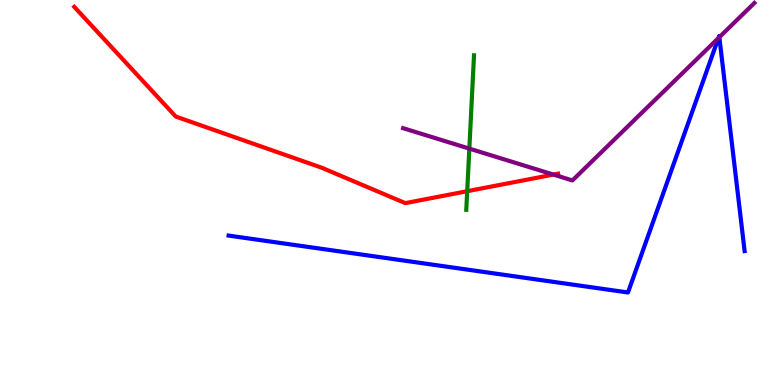[{'lines': ['blue', 'red'], 'intersections': []}, {'lines': ['green', 'red'], 'intersections': [{'x': 6.03, 'y': 5.03}]}, {'lines': ['purple', 'red'], 'intersections': [{'x': 7.14, 'y': 5.47}]}, {'lines': ['blue', 'green'], 'intersections': []}, {'lines': ['blue', 'purple'], 'intersections': [{'x': 9.27, 'y': 9.01}, {'x': 9.28, 'y': 9.03}]}, {'lines': ['green', 'purple'], 'intersections': [{'x': 6.06, 'y': 6.14}]}]